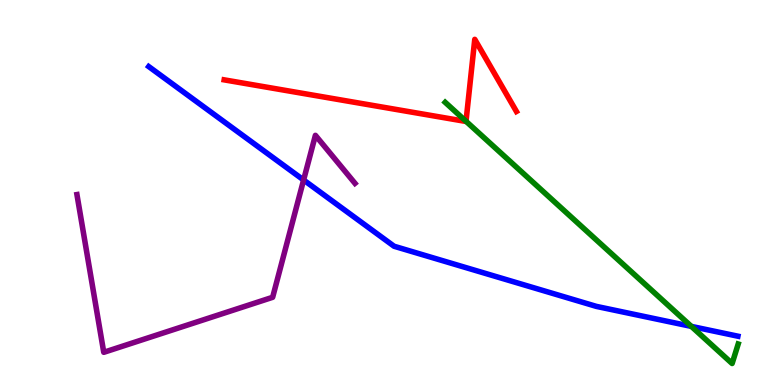[{'lines': ['blue', 'red'], 'intersections': []}, {'lines': ['green', 'red'], 'intersections': [{'x': 6.01, 'y': 6.85}]}, {'lines': ['purple', 'red'], 'intersections': []}, {'lines': ['blue', 'green'], 'intersections': [{'x': 8.92, 'y': 1.52}]}, {'lines': ['blue', 'purple'], 'intersections': [{'x': 3.92, 'y': 5.32}]}, {'lines': ['green', 'purple'], 'intersections': []}]